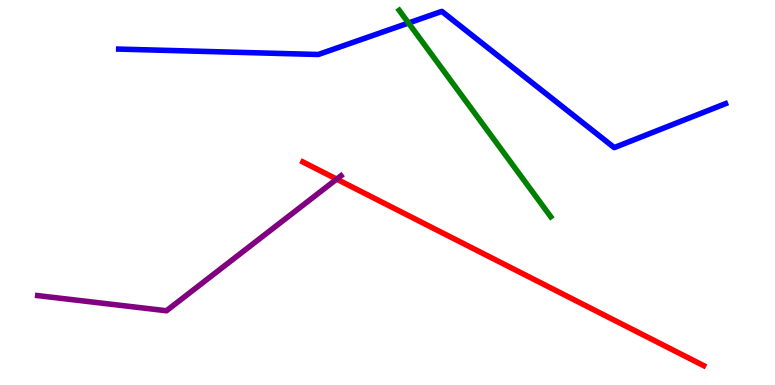[{'lines': ['blue', 'red'], 'intersections': []}, {'lines': ['green', 'red'], 'intersections': []}, {'lines': ['purple', 'red'], 'intersections': [{'x': 4.34, 'y': 5.35}]}, {'lines': ['blue', 'green'], 'intersections': [{'x': 5.27, 'y': 9.4}]}, {'lines': ['blue', 'purple'], 'intersections': []}, {'lines': ['green', 'purple'], 'intersections': []}]